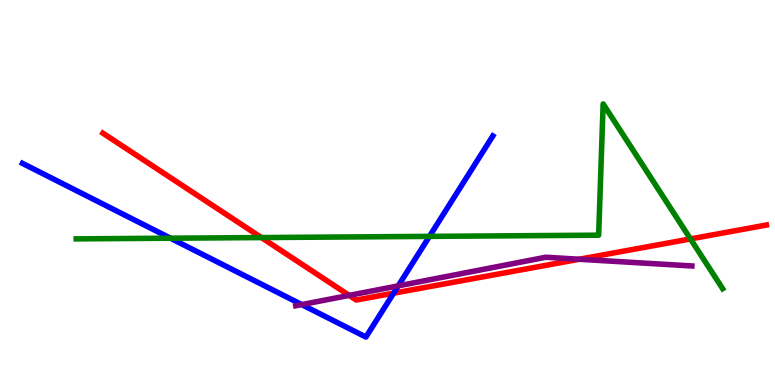[{'lines': ['blue', 'red'], 'intersections': [{'x': 5.08, 'y': 2.38}]}, {'lines': ['green', 'red'], 'intersections': [{'x': 3.37, 'y': 3.83}, {'x': 8.91, 'y': 3.79}]}, {'lines': ['purple', 'red'], 'intersections': [{'x': 4.51, 'y': 2.33}, {'x': 7.47, 'y': 3.27}]}, {'lines': ['blue', 'green'], 'intersections': [{'x': 2.2, 'y': 3.81}, {'x': 5.54, 'y': 3.86}]}, {'lines': ['blue', 'purple'], 'intersections': [{'x': 3.89, 'y': 2.09}, {'x': 5.14, 'y': 2.57}]}, {'lines': ['green', 'purple'], 'intersections': []}]